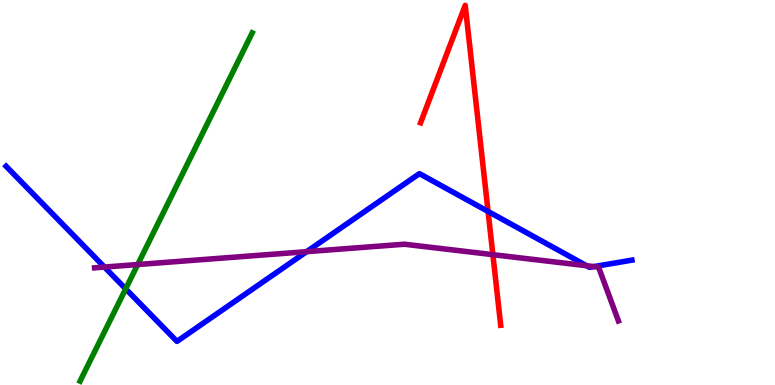[{'lines': ['blue', 'red'], 'intersections': [{'x': 6.3, 'y': 4.51}]}, {'lines': ['green', 'red'], 'intersections': []}, {'lines': ['purple', 'red'], 'intersections': [{'x': 6.36, 'y': 3.39}]}, {'lines': ['blue', 'green'], 'intersections': [{'x': 1.62, 'y': 2.5}]}, {'lines': ['blue', 'purple'], 'intersections': [{'x': 1.35, 'y': 3.06}, {'x': 3.96, 'y': 3.46}, {'x': 7.57, 'y': 3.1}, {'x': 7.66, 'y': 3.08}]}, {'lines': ['green', 'purple'], 'intersections': [{'x': 1.78, 'y': 3.13}]}]